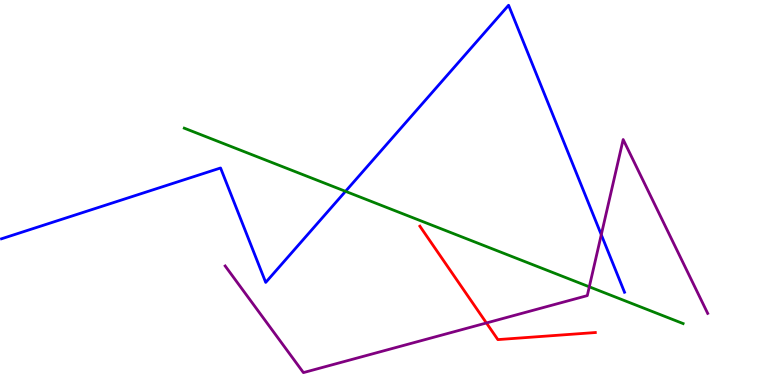[{'lines': ['blue', 'red'], 'intersections': []}, {'lines': ['green', 'red'], 'intersections': []}, {'lines': ['purple', 'red'], 'intersections': [{'x': 6.28, 'y': 1.61}]}, {'lines': ['blue', 'green'], 'intersections': [{'x': 4.46, 'y': 5.03}]}, {'lines': ['blue', 'purple'], 'intersections': [{'x': 7.76, 'y': 3.9}]}, {'lines': ['green', 'purple'], 'intersections': [{'x': 7.6, 'y': 2.55}]}]